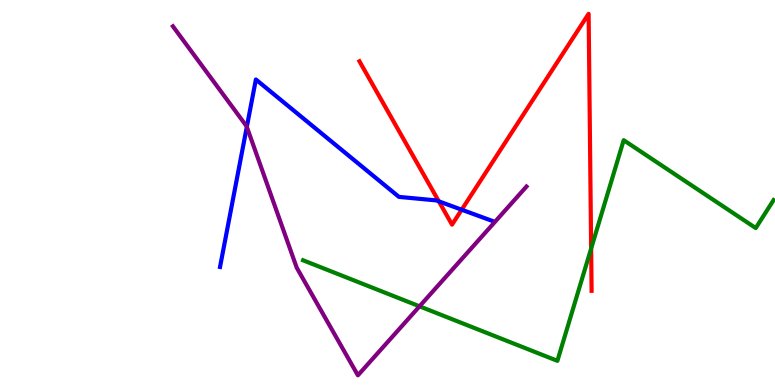[{'lines': ['blue', 'red'], 'intersections': [{'x': 5.66, 'y': 4.77}, {'x': 5.96, 'y': 4.55}]}, {'lines': ['green', 'red'], 'intersections': [{'x': 7.63, 'y': 3.55}]}, {'lines': ['purple', 'red'], 'intersections': []}, {'lines': ['blue', 'green'], 'intersections': []}, {'lines': ['blue', 'purple'], 'intersections': [{'x': 3.18, 'y': 6.71}]}, {'lines': ['green', 'purple'], 'intersections': [{'x': 5.41, 'y': 2.04}]}]